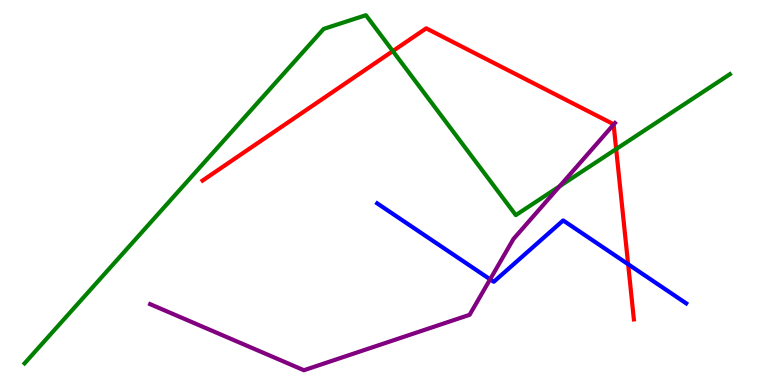[{'lines': ['blue', 'red'], 'intersections': [{'x': 8.1, 'y': 3.14}]}, {'lines': ['green', 'red'], 'intersections': [{'x': 5.07, 'y': 8.67}, {'x': 7.95, 'y': 6.13}]}, {'lines': ['purple', 'red'], 'intersections': [{'x': 7.92, 'y': 6.76}]}, {'lines': ['blue', 'green'], 'intersections': []}, {'lines': ['blue', 'purple'], 'intersections': [{'x': 6.32, 'y': 2.74}]}, {'lines': ['green', 'purple'], 'intersections': [{'x': 7.22, 'y': 5.16}]}]